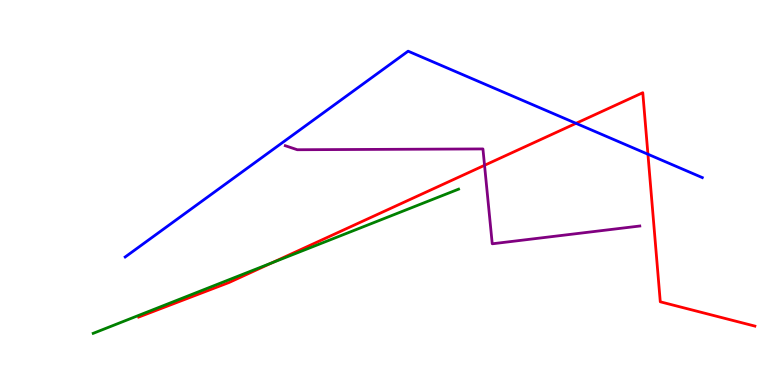[{'lines': ['blue', 'red'], 'intersections': [{'x': 7.43, 'y': 6.8}, {'x': 8.36, 'y': 5.99}]}, {'lines': ['green', 'red'], 'intersections': [{'x': 3.51, 'y': 3.17}]}, {'lines': ['purple', 'red'], 'intersections': [{'x': 6.25, 'y': 5.71}]}, {'lines': ['blue', 'green'], 'intersections': []}, {'lines': ['blue', 'purple'], 'intersections': []}, {'lines': ['green', 'purple'], 'intersections': []}]